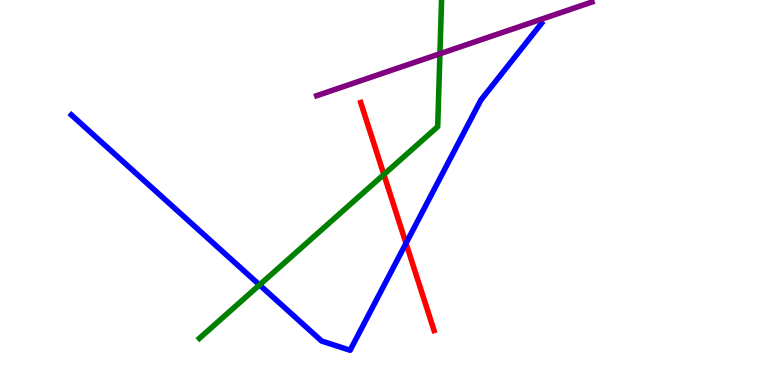[{'lines': ['blue', 'red'], 'intersections': [{'x': 5.24, 'y': 3.68}]}, {'lines': ['green', 'red'], 'intersections': [{'x': 4.95, 'y': 5.47}]}, {'lines': ['purple', 'red'], 'intersections': []}, {'lines': ['blue', 'green'], 'intersections': [{'x': 3.35, 'y': 2.6}]}, {'lines': ['blue', 'purple'], 'intersections': []}, {'lines': ['green', 'purple'], 'intersections': [{'x': 5.68, 'y': 8.6}]}]